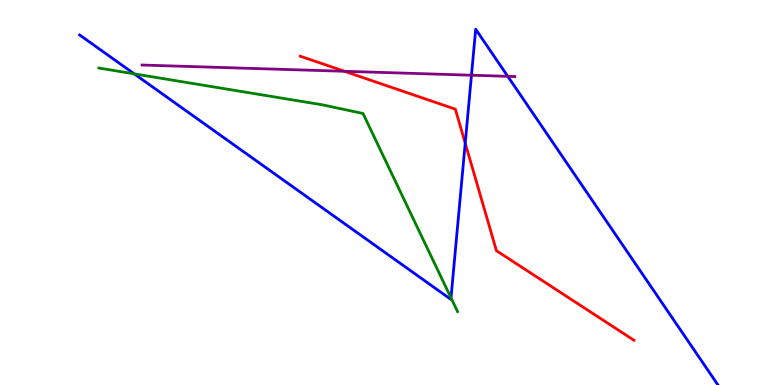[{'lines': ['blue', 'red'], 'intersections': [{'x': 6.0, 'y': 6.28}]}, {'lines': ['green', 'red'], 'intersections': []}, {'lines': ['purple', 'red'], 'intersections': [{'x': 4.44, 'y': 8.15}]}, {'lines': ['blue', 'green'], 'intersections': [{'x': 1.73, 'y': 8.08}, {'x': 5.82, 'y': 2.26}]}, {'lines': ['blue', 'purple'], 'intersections': [{'x': 6.08, 'y': 8.05}, {'x': 6.55, 'y': 8.02}]}, {'lines': ['green', 'purple'], 'intersections': []}]